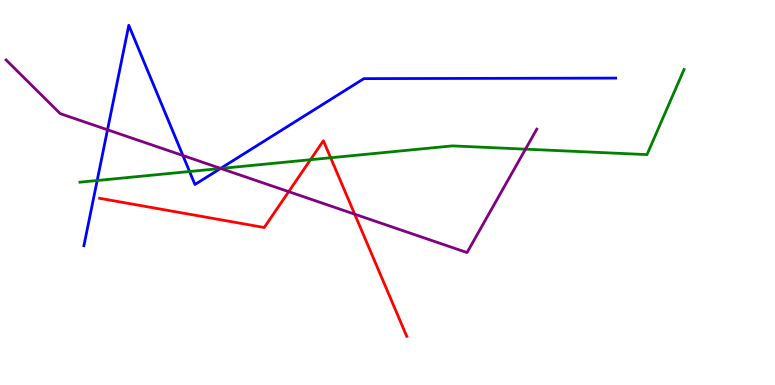[{'lines': ['blue', 'red'], 'intersections': []}, {'lines': ['green', 'red'], 'intersections': [{'x': 4.01, 'y': 5.85}, {'x': 4.27, 'y': 5.9}]}, {'lines': ['purple', 'red'], 'intersections': [{'x': 3.73, 'y': 5.02}, {'x': 4.58, 'y': 4.44}]}, {'lines': ['blue', 'green'], 'intersections': [{'x': 1.25, 'y': 5.31}, {'x': 2.45, 'y': 5.55}, {'x': 2.85, 'y': 5.62}]}, {'lines': ['blue', 'purple'], 'intersections': [{'x': 1.39, 'y': 6.63}, {'x': 2.36, 'y': 5.96}, {'x': 2.85, 'y': 5.63}]}, {'lines': ['green', 'purple'], 'intersections': [{'x': 2.85, 'y': 5.62}, {'x': 6.78, 'y': 6.13}]}]